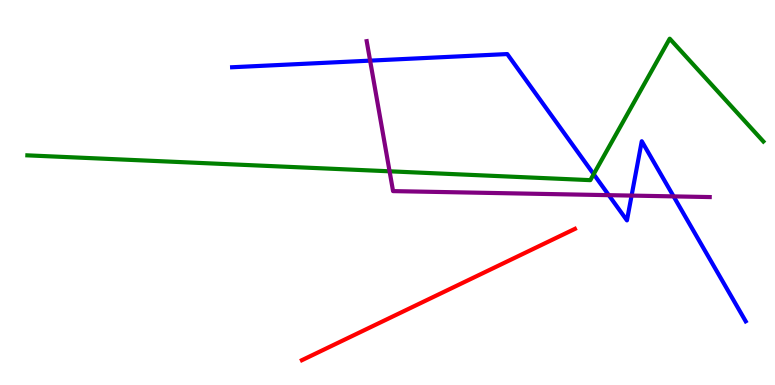[{'lines': ['blue', 'red'], 'intersections': []}, {'lines': ['green', 'red'], 'intersections': []}, {'lines': ['purple', 'red'], 'intersections': []}, {'lines': ['blue', 'green'], 'intersections': [{'x': 7.66, 'y': 5.48}]}, {'lines': ['blue', 'purple'], 'intersections': [{'x': 4.78, 'y': 8.43}, {'x': 7.86, 'y': 4.93}, {'x': 8.15, 'y': 4.92}, {'x': 8.69, 'y': 4.9}]}, {'lines': ['green', 'purple'], 'intersections': [{'x': 5.03, 'y': 5.55}]}]